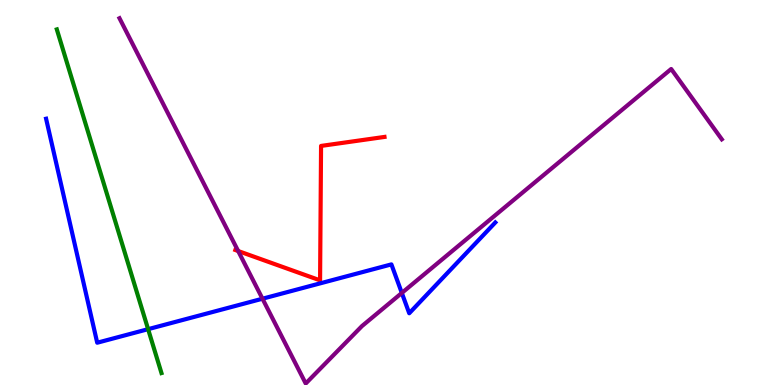[{'lines': ['blue', 'red'], 'intersections': []}, {'lines': ['green', 'red'], 'intersections': []}, {'lines': ['purple', 'red'], 'intersections': [{'x': 3.07, 'y': 3.48}]}, {'lines': ['blue', 'green'], 'intersections': [{'x': 1.91, 'y': 1.45}]}, {'lines': ['blue', 'purple'], 'intersections': [{'x': 3.39, 'y': 2.24}, {'x': 5.18, 'y': 2.39}]}, {'lines': ['green', 'purple'], 'intersections': []}]